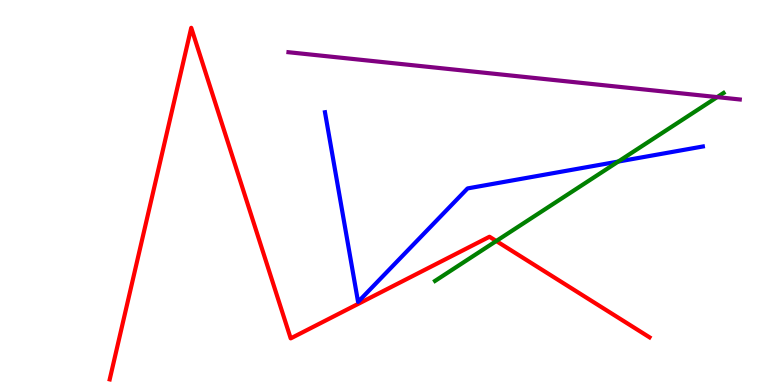[{'lines': ['blue', 'red'], 'intersections': []}, {'lines': ['green', 'red'], 'intersections': [{'x': 6.4, 'y': 3.74}]}, {'lines': ['purple', 'red'], 'intersections': []}, {'lines': ['blue', 'green'], 'intersections': [{'x': 7.98, 'y': 5.8}]}, {'lines': ['blue', 'purple'], 'intersections': []}, {'lines': ['green', 'purple'], 'intersections': [{'x': 9.25, 'y': 7.48}]}]